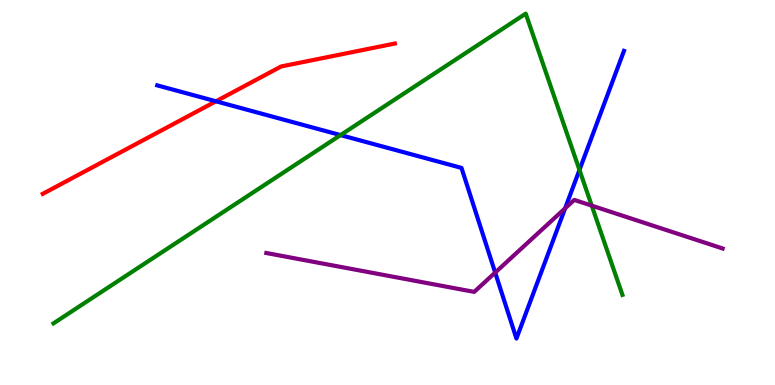[{'lines': ['blue', 'red'], 'intersections': [{'x': 2.79, 'y': 7.37}]}, {'lines': ['green', 'red'], 'intersections': []}, {'lines': ['purple', 'red'], 'intersections': []}, {'lines': ['blue', 'green'], 'intersections': [{'x': 4.39, 'y': 6.49}, {'x': 7.48, 'y': 5.59}]}, {'lines': ['blue', 'purple'], 'intersections': [{'x': 6.39, 'y': 2.92}, {'x': 7.29, 'y': 4.59}]}, {'lines': ['green', 'purple'], 'intersections': [{'x': 7.64, 'y': 4.66}]}]